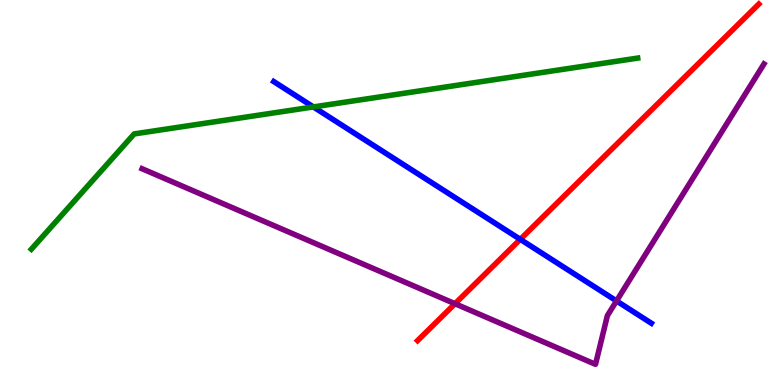[{'lines': ['blue', 'red'], 'intersections': [{'x': 6.71, 'y': 3.78}]}, {'lines': ['green', 'red'], 'intersections': []}, {'lines': ['purple', 'red'], 'intersections': [{'x': 5.87, 'y': 2.11}]}, {'lines': ['blue', 'green'], 'intersections': [{'x': 4.04, 'y': 7.22}]}, {'lines': ['blue', 'purple'], 'intersections': [{'x': 7.96, 'y': 2.18}]}, {'lines': ['green', 'purple'], 'intersections': []}]